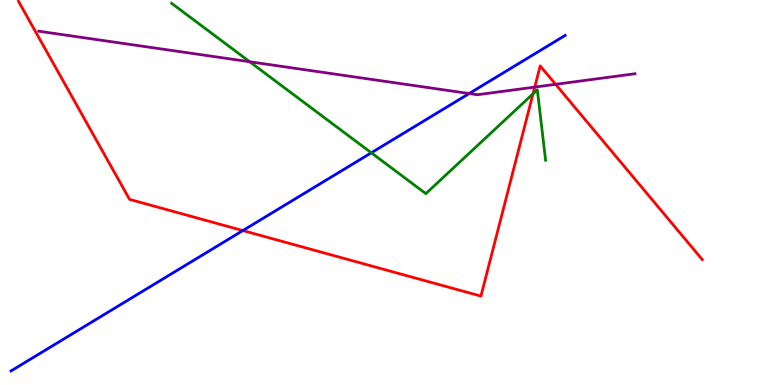[{'lines': ['blue', 'red'], 'intersections': [{'x': 3.13, 'y': 4.01}]}, {'lines': ['green', 'red'], 'intersections': [{'x': 6.88, 'y': 7.56}]}, {'lines': ['purple', 'red'], 'intersections': [{'x': 6.9, 'y': 7.74}, {'x': 7.17, 'y': 7.81}]}, {'lines': ['blue', 'green'], 'intersections': [{'x': 4.79, 'y': 6.03}]}, {'lines': ['blue', 'purple'], 'intersections': [{'x': 6.05, 'y': 7.57}]}, {'lines': ['green', 'purple'], 'intersections': [{'x': 3.22, 'y': 8.4}]}]